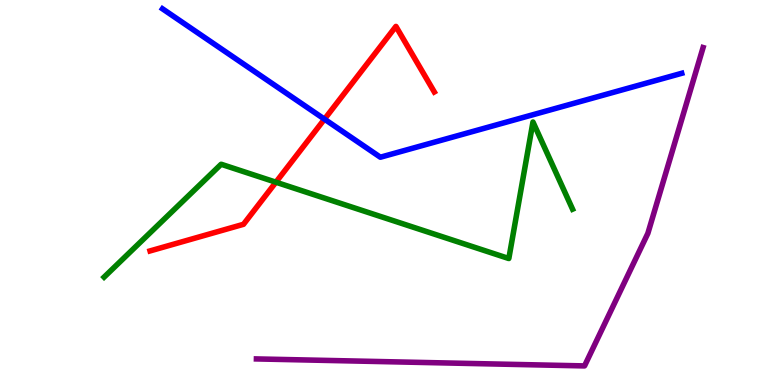[{'lines': ['blue', 'red'], 'intersections': [{'x': 4.19, 'y': 6.91}]}, {'lines': ['green', 'red'], 'intersections': [{'x': 3.56, 'y': 5.27}]}, {'lines': ['purple', 'red'], 'intersections': []}, {'lines': ['blue', 'green'], 'intersections': []}, {'lines': ['blue', 'purple'], 'intersections': []}, {'lines': ['green', 'purple'], 'intersections': []}]